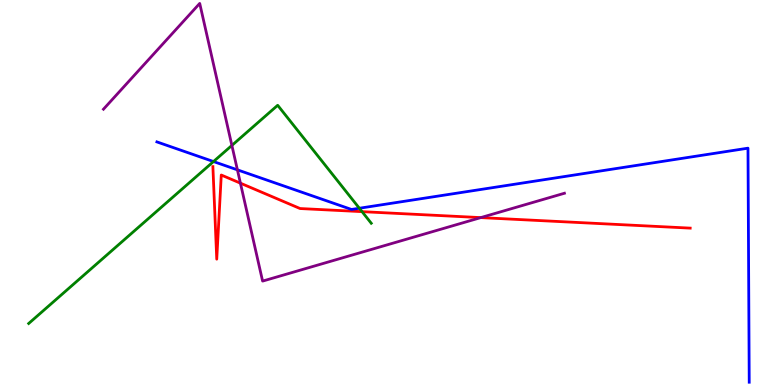[{'lines': ['blue', 'red'], 'intersections': []}, {'lines': ['green', 'red'], 'intersections': [{'x': 4.67, 'y': 4.5}]}, {'lines': ['purple', 'red'], 'intersections': [{'x': 3.1, 'y': 5.24}, {'x': 6.2, 'y': 4.35}]}, {'lines': ['blue', 'green'], 'intersections': [{'x': 2.75, 'y': 5.8}, {'x': 4.64, 'y': 4.59}]}, {'lines': ['blue', 'purple'], 'intersections': [{'x': 3.06, 'y': 5.59}]}, {'lines': ['green', 'purple'], 'intersections': [{'x': 2.99, 'y': 6.22}]}]